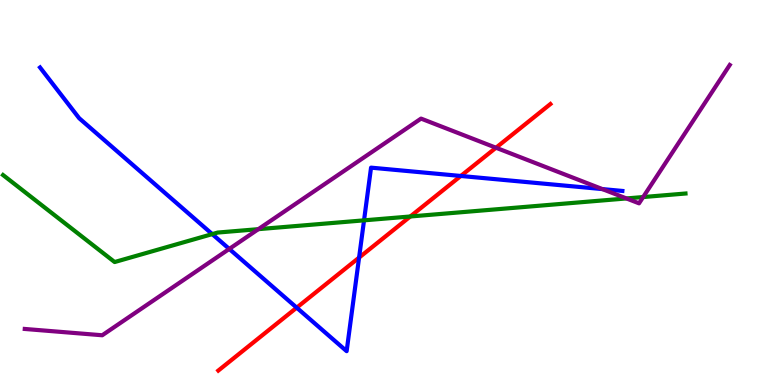[{'lines': ['blue', 'red'], 'intersections': [{'x': 3.83, 'y': 2.01}, {'x': 4.63, 'y': 3.31}, {'x': 5.95, 'y': 5.43}]}, {'lines': ['green', 'red'], 'intersections': [{'x': 5.29, 'y': 4.38}]}, {'lines': ['purple', 'red'], 'intersections': [{'x': 6.4, 'y': 6.16}]}, {'lines': ['blue', 'green'], 'intersections': [{'x': 2.74, 'y': 3.92}, {'x': 4.7, 'y': 4.28}]}, {'lines': ['blue', 'purple'], 'intersections': [{'x': 2.96, 'y': 3.53}, {'x': 7.77, 'y': 5.09}]}, {'lines': ['green', 'purple'], 'intersections': [{'x': 3.33, 'y': 4.05}, {'x': 8.08, 'y': 4.85}, {'x': 8.3, 'y': 4.88}]}]